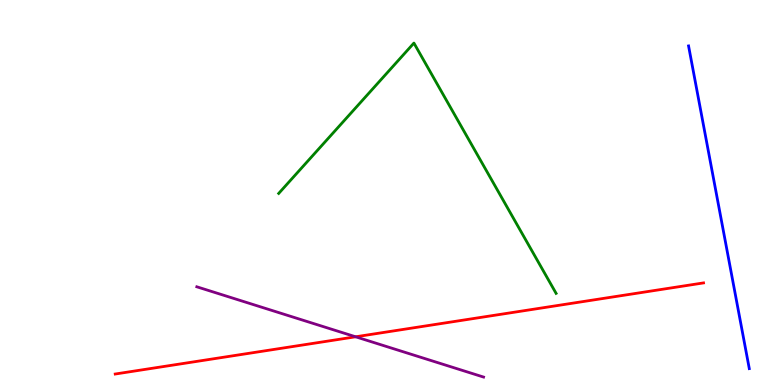[{'lines': ['blue', 'red'], 'intersections': []}, {'lines': ['green', 'red'], 'intersections': []}, {'lines': ['purple', 'red'], 'intersections': [{'x': 4.59, 'y': 1.25}]}, {'lines': ['blue', 'green'], 'intersections': []}, {'lines': ['blue', 'purple'], 'intersections': []}, {'lines': ['green', 'purple'], 'intersections': []}]